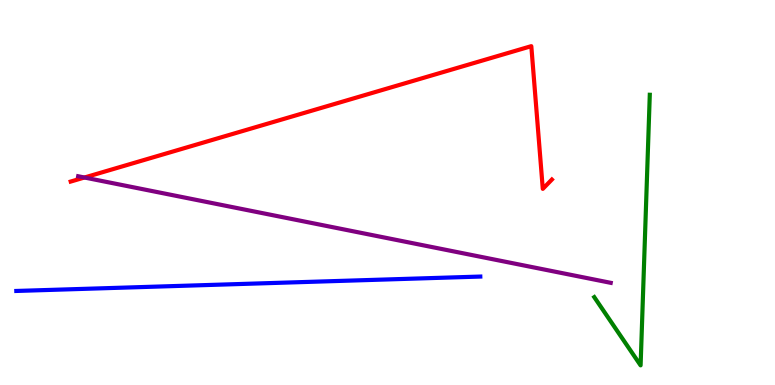[{'lines': ['blue', 'red'], 'intersections': []}, {'lines': ['green', 'red'], 'intersections': []}, {'lines': ['purple', 'red'], 'intersections': [{'x': 1.09, 'y': 5.39}]}, {'lines': ['blue', 'green'], 'intersections': []}, {'lines': ['blue', 'purple'], 'intersections': []}, {'lines': ['green', 'purple'], 'intersections': []}]